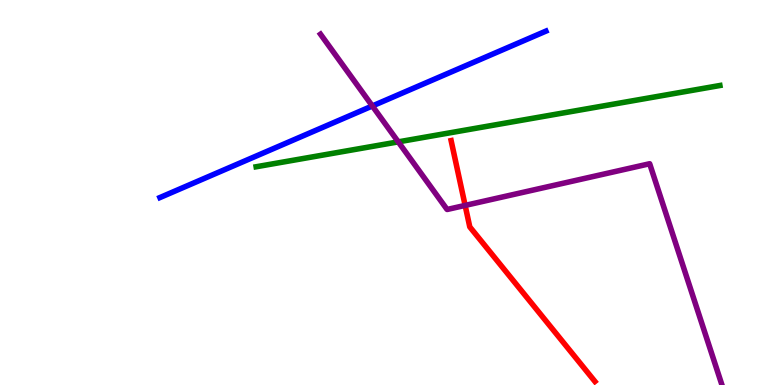[{'lines': ['blue', 'red'], 'intersections': []}, {'lines': ['green', 'red'], 'intersections': []}, {'lines': ['purple', 'red'], 'intersections': [{'x': 6.0, 'y': 4.66}]}, {'lines': ['blue', 'green'], 'intersections': []}, {'lines': ['blue', 'purple'], 'intersections': [{'x': 4.8, 'y': 7.25}]}, {'lines': ['green', 'purple'], 'intersections': [{'x': 5.14, 'y': 6.32}]}]